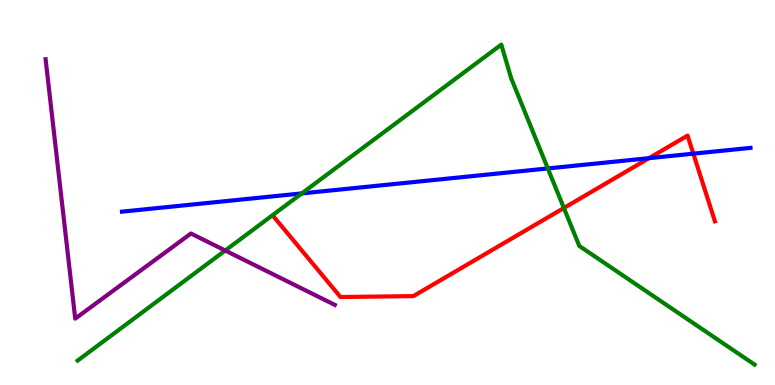[{'lines': ['blue', 'red'], 'intersections': [{'x': 8.37, 'y': 5.89}, {'x': 8.95, 'y': 6.01}]}, {'lines': ['green', 'red'], 'intersections': [{'x': 7.28, 'y': 4.6}]}, {'lines': ['purple', 'red'], 'intersections': []}, {'lines': ['blue', 'green'], 'intersections': [{'x': 3.89, 'y': 4.98}, {'x': 7.07, 'y': 5.62}]}, {'lines': ['blue', 'purple'], 'intersections': []}, {'lines': ['green', 'purple'], 'intersections': [{'x': 2.91, 'y': 3.49}]}]